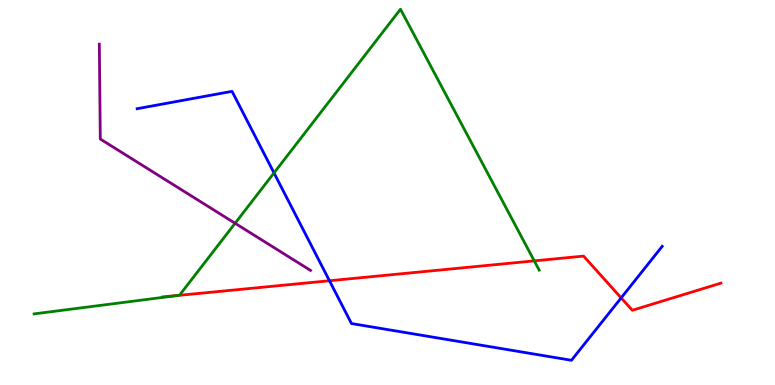[{'lines': ['blue', 'red'], 'intersections': [{'x': 4.25, 'y': 2.71}, {'x': 8.01, 'y': 2.26}]}, {'lines': ['green', 'red'], 'intersections': [{'x': 2.3, 'y': 2.33}, {'x': 6.89, 'y': 3.22}]}, {'lines': ['purple', 'red'], 'intersections': []}, {'lines': ['blue', 'green'], 'intersections': [{'x': 3.54, 'y': 5.51}]}, {'lines': ['blue', 'purple'], 'intersections': []}, {'lines': ['green', 'purple'], 'intersections': [{'x': 3.03, 'y': 4.2}]}]